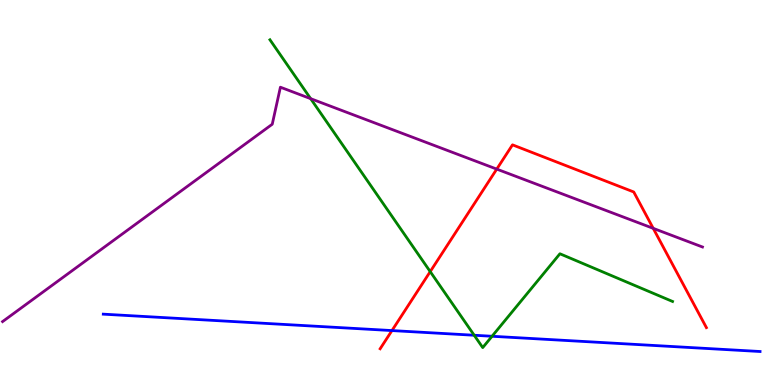[{'lines': ['blue', 'red'], 'intersections': [{'x': 5.06, 'y': 1.41}]}, {'lines': ['green', 'red'], 'intersections': [{'x': 5.55, 'y': 2.94}]}, {'lines': ['purple', 'red'], 'intersections': [{'x': 6.41, 'y': 5.61}, {'x': 8.43, 'y': 4.07}]}, {'lines': ['blue', 'green'], 'intersections': [{'x': 6.12, 'y': 1.29}, {'x': 6.35, 'y': 1.27}]}, {'lines': ['blue', 'purple'], 'intersections': []}, {'lines': ['green', 'purple'], 'intersections': [{'x': 4.01, 'y': 7.44}]}]